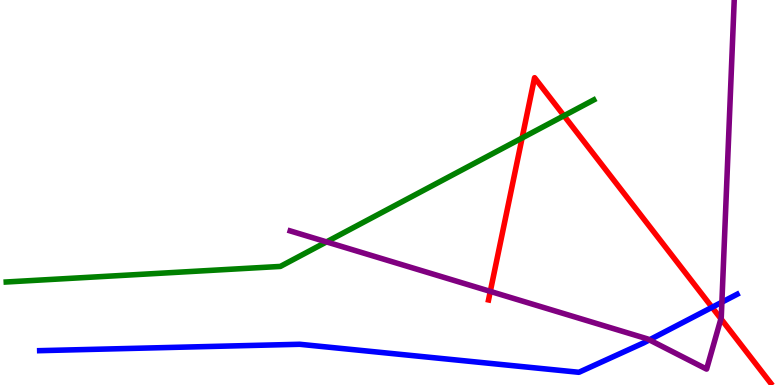[{'lines': ['blue', 'red'], 'intersections': [{'x': 9.19, 'y': 2.02}]}, {'lines': ['green', 'red'], 'intersections': [{'x': 6.74, 'y': 6.42}, {'x': 7.28, 'y': 6.99}]}, {'lines': ['purple', 'red'], 'intersections': [{'x': 6.33, 'y': 2.43}, {'x': 9.3, 'y': 1.72}]}, {'lines': ['blue', 'green'], 'intersections': []}, {'lines': ['blue', 'purple'], 'intersections': [{'x': 8.38, 'y': 1.17}, {'x': 9.31, 'y': 2.15}]}, {'lines': ['green', 'purple'], 'intersections': [{'x': 4.21, 'y': 3.72}]}]